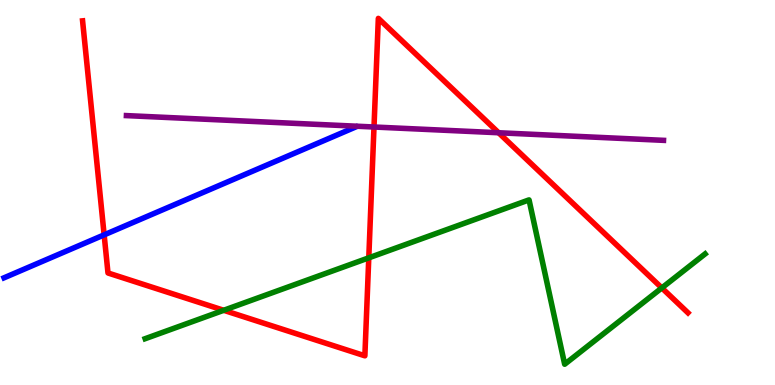[{'lines': ['blue', 'red'], 'intersections': [{'x': 1.34, 'y': 3.9}]}, {'lines': ['green', 'red'], 'intersections': [{'x': 2.89, 'y': 1.94}, {'x': 4.76, 'y': 3.3}, {'x': 8.54, 'y': 2.52}]}, {'lines': ['purple', 'red'], 'intersections': [{'x': 4.83, 'y': 6.7}, {'x': 6.43, 'y': 6.55}]}, {'lines': ['blue', 'green'], 'intersections': []}, {'lines': ['blue', 'purple'], 'intersections': []}, {'lines': ['green', 'purple'], 'intersections': []}]